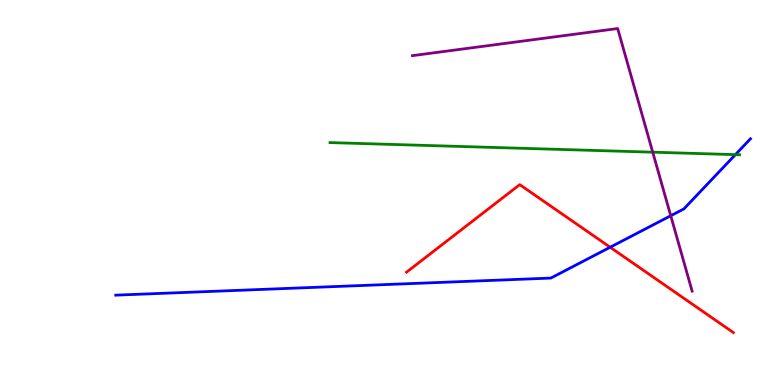[{'lines': ['blue', 'red'], 'intersections': [{'x': 7.87, 'y': 3.58}]}, {'lines': ['green', 'red'], 'intersections': []}, {'lines': ['purple', 'red'], 'intersections': []}, {'lines': ['blue', 'green'], 'intersections': [{'x': 9.49, 'y': 5.98}]}, {'lines': ['blue', 'purple'], 'intersections': [{'x': 8.65, 'y': 4.4}]}, {'lines': ['green', 'purple'], 'intersections': [{'x': 8.42, 'y': 6.05}]}]